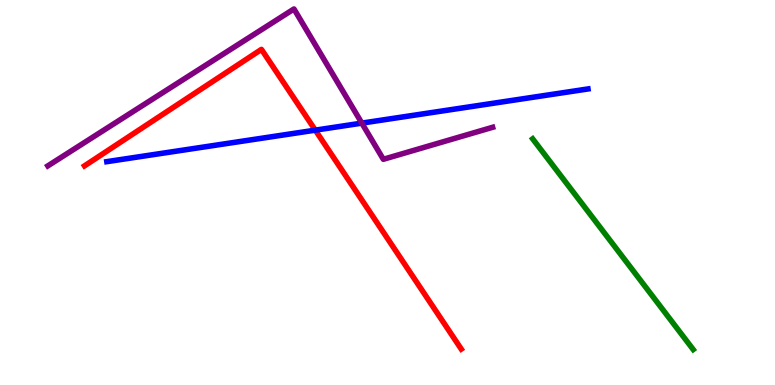[{'lines': ['blue', 'red'], 'intersections': [{'x': 4.07, 'y': 6.62}]}, {'lines': ['green', 'red'], 'intersections': []}, {'lines': ['purple', 'red'], 'intersections': []}, {'lines': ['blue', 'green'], 'intersections': []}, {'lines': ['blue', 'purple'], 'intersections': [{'x': 4.67, 'y': 6.8}]}, {'lines': ['green', 'purple'], 'intersections': []}]